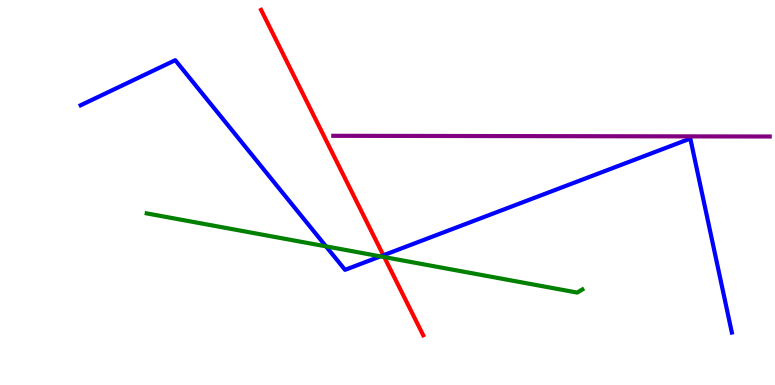[{'lines': ['blue', 'red'], 'intersections': [{'x': 4.95, 'y': 3.37}]}, {'lines': ['green', 'red'], 'intersections': [{'x': 4.96, 'y': 3.32}]}, {'lines': ['purple', 'red'], 'intersections': []}, {'lines': ['blue', 'green'], 'intersections': [{'x': 4.21, 'y': 3.6}, {'x': 4.91, 'y': 3.34}]}, {'lines': ['blue', 'purple'], 'intersections': []}, {'lines': ['green', 'purple'], 'intersections': []}]